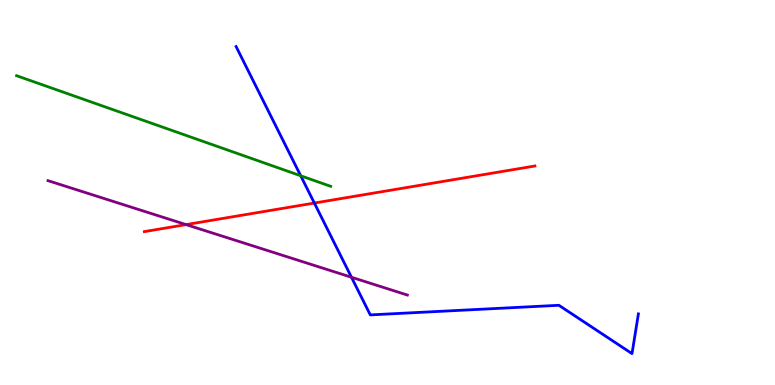[{'lines': ['blue', 'red'], 'intersections': [{'x': 4.06, 'y': 4.73}]}, {'lines': ['green', 'red'], 'intersections': []}, {'lines': ['purple', 'red'], 'intersections': [{'x': 2.4, 'y': 4.17}]}, {'lines': ['blue', 'green'], 'intersections': [{'x': 3.88, 'y': 5.43}]}, {'lines': ['blue', 'purple'], 'intersections': [{'x': 4.54, 'y': 2.8}]}, {'lines': ['green', 'purple'], 'intersections': []}]